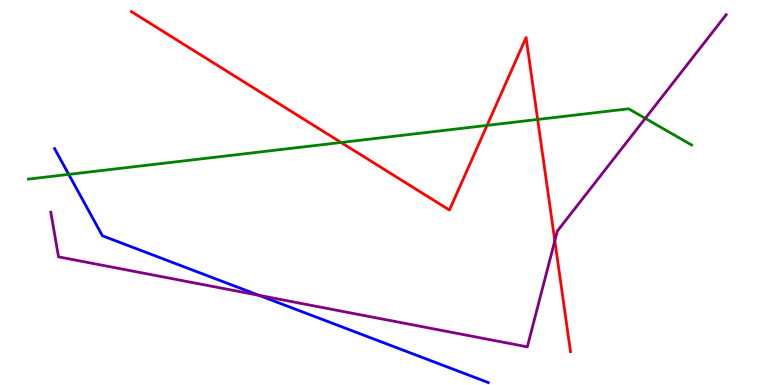[{'lines': ['blue', 'red'], 'intersections': []}, {'lines': ['green', 'red'], 'intersections': [{'x': 4.4, 'y': 6.3}, {'x': 6.28, 'y': 6.74}, {'x': 6.94, 'y': 6.9}]}, {'lines': ['purple', 'red'], 'intersections': [{'x': 7.16, 'y': 3.75}]}, {'lines': ['blue', 'green'], 'intersections': [{'x': 0.887, 'y': 5.47}]}, {'lines': ['blue', 'purple'], 'intersections': [{'x': 3.34, 'y': 2.33}]}, {'lines': ['green', 'purple'], 'intersections': [{'x': 8.33, 'y': 6.93}]}]